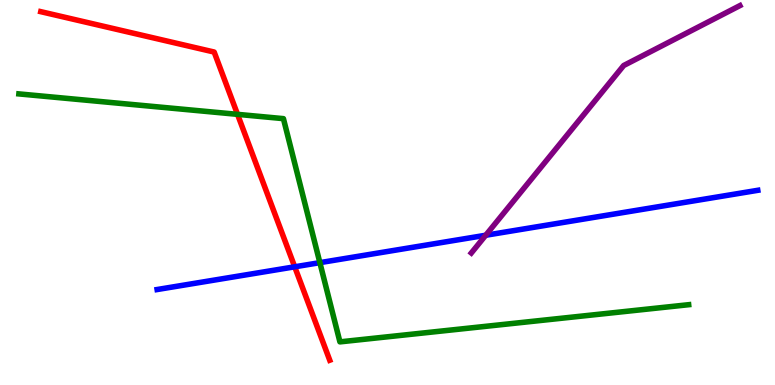[{'lines': ['blue', 'red'], 'intersections': [{'x': 3.8, 'y': 3.07}]}, {'lines': ['green', 'red'], 'intersections': [{'x': 3.06, 'y': 7.03}]}, {'lines': ['purple', 'red'], 'intersections': []}, {'lines': ['blue', 'green'], 'intersections': [{'x': 4.13, 'y': 3.18}]}, {'lines': ['blue', 'purple'], 'intersections': [{'x': 6.27, 'y': 3.89}]}, {'lines': ['green', 'purple'], 'intersections': []}]